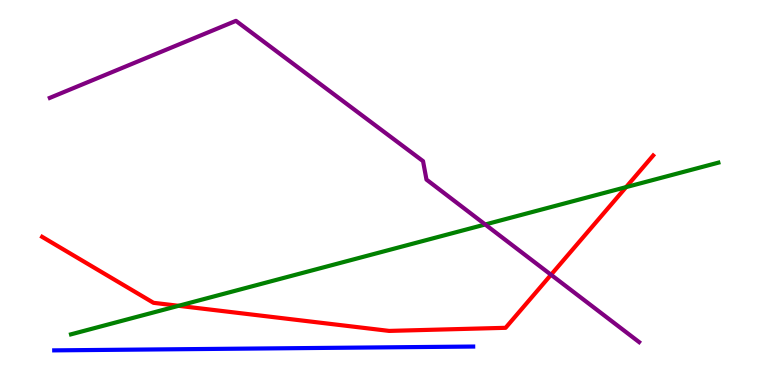[{'lines': ['blue', 'red'], 'intersections': []}, {'lines': ['green', 'red'], 'intersections': [{'x': 2.3, 'y': 2.06}, {'x': 8.08, 'y': 5.14}]}, {'lines': ['purple', 'red'], 'intersections': [{'x': 7.11, 'y': 2.86}]}, {'lines': ['blue', 'green'], 'intersections': []}, {'lines': ['blue', 'purple'], 'intersections': []}, {'lines': ['green', 'purple'], 'intersections': [{'x': 6.26, 'y': 4.17}]}]